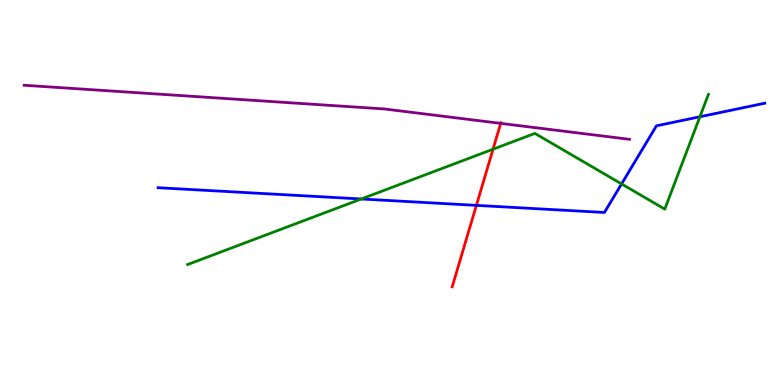[{'lines': ['blue', 'red'], 'intersections': [{'x': 6.15, 'y': 4.67}]}, {'lines': ['green', 'red'], 'intersections': [{'x': 6.36, 'y': 6.12}]}, {'lines': ['purple', 'red'], 'intersections': [{'x': 6.46, 'y': 6.8}]}, {'lines': ['blue', 'green'], 'intersections': [{'x': 4.66, 'y': 4.83}, {'x': 8.02, 'y': 5.22}, {'x': 9.03, 'y': 6.97}]}, {'lines': ['blue', 'purple'], 'intersections': []}, {'lines': ['green', 'purple'], 'intersections': []}]